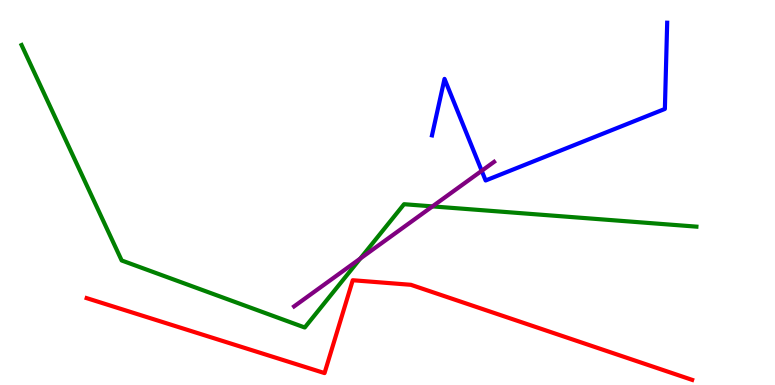[{'lines': ['blue', 'red'], 'intersections': []}, {'lines': ['green', 'red'], 'intersections': []}, {'lines': ['purple', 'red'], 'intersections': []}, {'lines': ['blue', 'green'], 'intersections': []}, {'lines': ['blue', 'purple'], 'intersections': [{'x': 6.22, 'y': 5.56}]}, {'lines': ['green', 'purple'], 'intersections': [{'x': 4.65, 'y': 3.28}, {'x': 5.58, 'y': 4.64}]}]